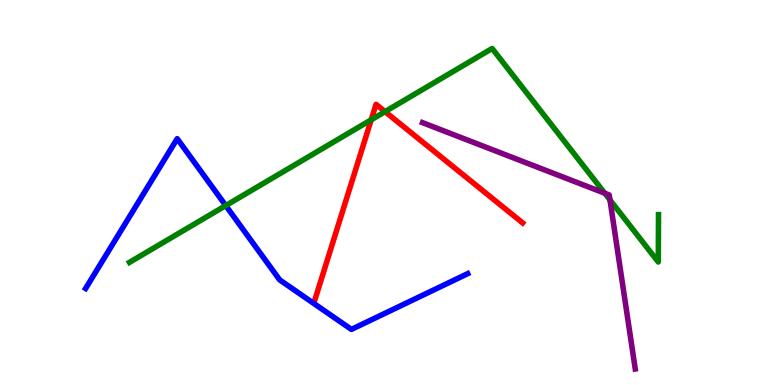[{'lines': ['blue', 'red'], 'intersections': []}, {'lines': ['green', 'red'], 'intersections': [{'x': 4.79, 'y': 6.89}, {'x': 4.97, 'y': 7.1}]}, {'lines': ['purple', 'red'], 'intersections': []}, {'lines': ['blue', 'green'], 'intersections': [{'x': 2.91, 'y': 4.66}]}, {'lines': ['blue', 'purple'], 'intersections': []}, {'lines': ['green', 'purple'], 'intersections': [{'x': 7.8, 'y': 4.98}, {'x': 7.87, 'y': 4.81}]}]